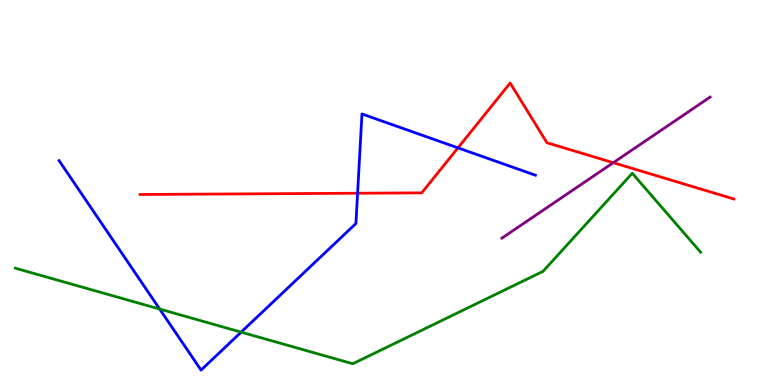[{'lines': ['blue', 'red'], 'intersections': [{'x': 4.61, 'y': 4.98}, {'x': 5.91, 'y': 6.16}]}, {'lines': ['green', 'red'], 'intersections': []}, {'lines': ['purple', 'red'], 'intersections': [{'x': 7.91, 'y': 5.77}]}, {'lines': ['blue', 'green'], 'intersections': [{'x': 2.06, 'y': 1.97}, {'x': 3.11, 'y': 1.37}]}, {'lines': ['blue', 'purple'], 'intersections': []}, {'lines': ['green', 'purple'], 'intersections': []}]